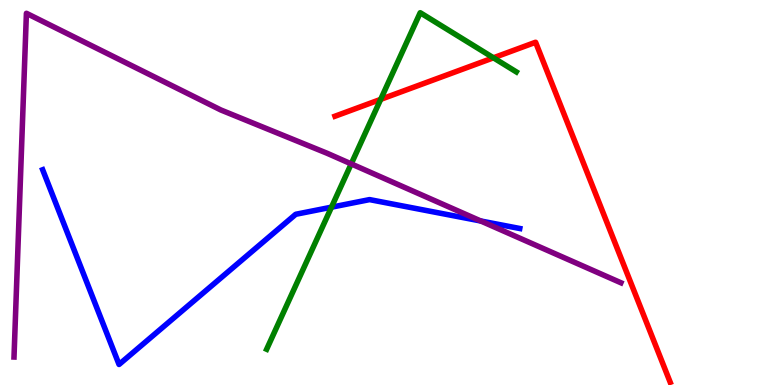[{'lines': ['blue', 'red'], 'intersections': []}, {'lines': ['green', 'red'], 'intersections': [{'x': 4.91, 'y': 7.42}, {'x': 6.37, 'y': 8.5}]}, {'lines': ['purple', 'red'], 'intersections': []}, {'lines': ['blue', 'green'], 'intersections': [{'x': 4.28, 'y': 4.62}]}, {'lines': ['blue', 'purple'], 'intersections': [{'x': 6.2, 'y': 4.26}]}, {'lines': ['green', 'purple'], 'intersections': [{'x': 4.53, 'y': 5.74}]}]